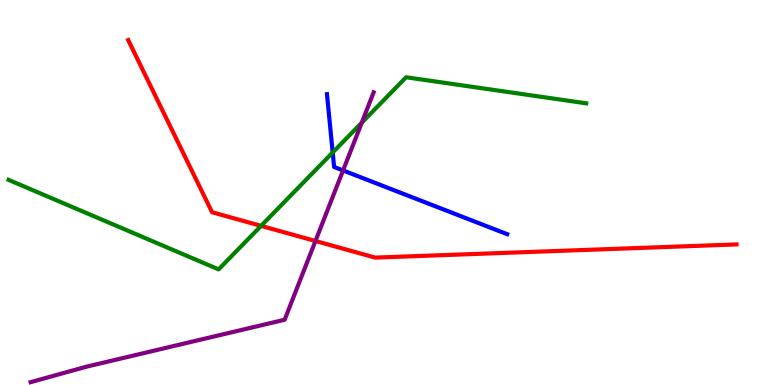[{'lines': ['blue', 'red'], 'intersections': []}, {'lines': ['green', 'red'], 'intersections': [{'x': 3.37, 'y': 4.13}]}, {'lines': ['purple', 'red'], 'intersections': [{'x': 4.07, 'y': 3.74}]}, {'lines': ['blue', 'green'], 'intersections': [{'x': 4.29, 'y': 6.04}]}, {'lines': ['blue', 'purple'], 'intersections': [{'x': 4.43, 'y': 5.57}]}, {'lines': ['green', 'purple'], 'intersections': [{'x': 4.67, 'y': 6.81}]}]